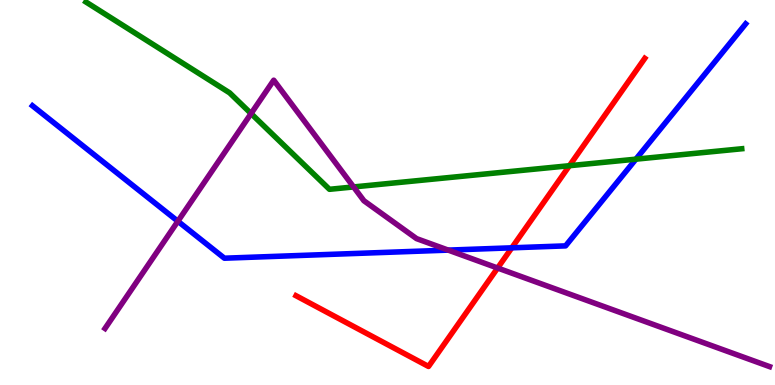[{'lines': ['blue', 'red'], 'intersections': [{'x': 6.6, 'y': 3.56}]}, {'lines': ['green', 'red'], 'intersections': [{'x': 7.35, 'y': 5.7}]}, {'lines': ['purple', 'red'], 'intersections': [{'x': 6.42, 'y': 3.04}]}, {'lines': ['blue', 'green'], 'intersections': [{'x': 8.21, 'y': 5.87}]}, {'lines': ['blue', 'purple'], 'intersections': [{'x': 2.3, 'y': 4.25}, {'x': 5.78, 'y': 3.5}]}, {'lines': ['green', 'purple'], 'intersections': [{'x': 3.24, 'y': 7.05}, {'x': 4.56, 'y': 5.14}]}]